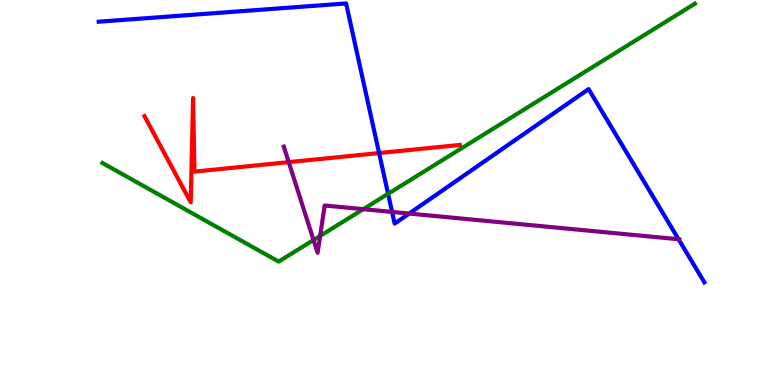[{'lines': ['blue', 'red'], 'intersections': [{'x': 4.89, 'y': 6.02}]}, {'lines': ['green', 'red'], 'intersections': []}, {'lines': ['purple', 'red'], 'intersections': [{'x': 3.73, 'y': 5.79}]}, {'lines': ['blue', 'green'], 'intersections': [{'x': 5.01, 'y': 4.97}]}, {'lines': ['blue', 'purple'], 'intersections': [{'x': 5.06, 'y': 4.5}, {'x': 5.28, 'y': 4.45}, {'x': 8.76, 'y': 3.79}]}, {'lines': ['green', 'purple'], 'intersections': [{'x': 4.05, 'y': 3.77}, {'x': 4.13, 'y': 3.87}, {'x': 4.69, 'y': 4.57}]}]